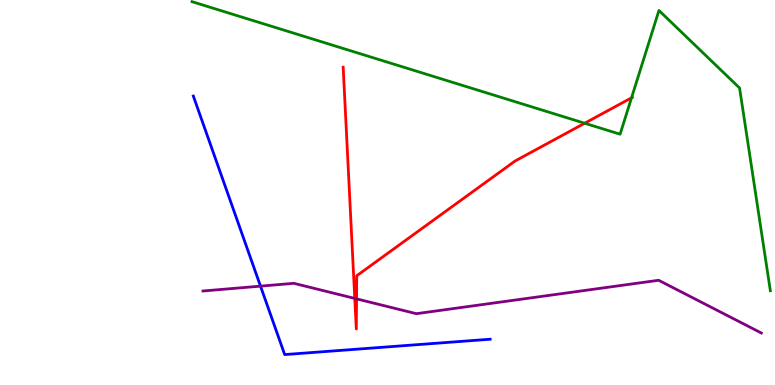[{'lines': ['blue', 'red'], 'intersections': []}, {'lines': ['green', 'red'], 'intersections': [{'x': 7.54, 'y': 6.8}, {'x': 8.15, 'y': 7.46}]}, {'lines': ['purple', 'red'], 'intersections': [{'x': 4.58, 'y': 2.25}, {'x': 4.6, 'y': 2.24}]}, {'lines': ['blue', 'green'], 'intersections': []}, {'lines': ['blue', 'purple'], 'intersections': [{'x': 3.36, 'y': 2.57}]}, {'lines': ['green', 'purple'], 'intersections': []}]